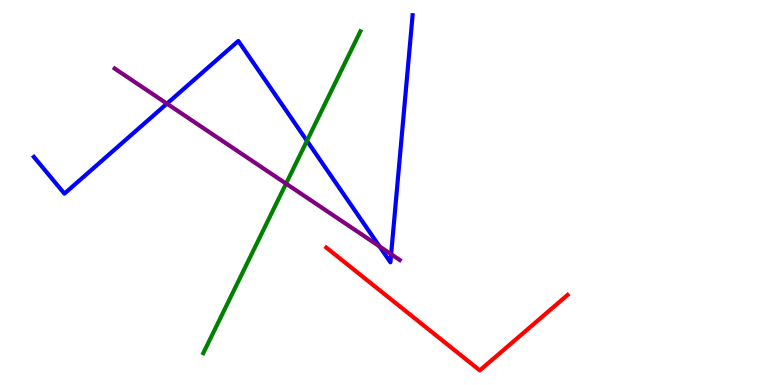[{'lines': ['blue', 'red'], 'intersections': []}, {'lines': ['green', 'red'], 'intersections': []}, {'lines': ['purple', 'red'], 'intersections': []}, {'lines': ['blue', 'green'], 'intersections': [{'x': 3.96, 'y': 6.34}]}, {'lines': ['blue', 'purple'], 'intersections': [{'x': 2.15, 'y': 7.31}, {'x': 4.9, 'y': 3.6}, {'x': 5.05, 'y': 3.4}]}, {'lines': ['green', 'purple'], 'intersections': [{'x': 3.69, 'y': 5.23}]}]